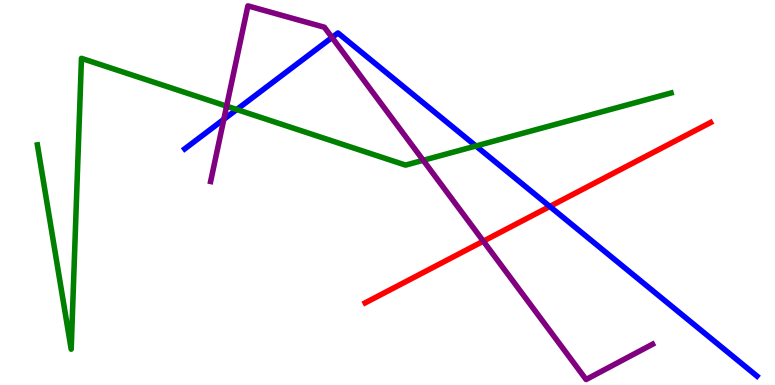[{'lines': ['blue', 'red'], 'intersections': [{'x': 7.09, 'y': 4.64}]}, {'lines': ['green', 'red'], 'intersections': []}, {'lines': ['purple', 'red'], 'intersections': [{'x': 6.24, 'y': 3.74}]}, {'lines': ['blue', 'green'], 'intersections': [{'x': 3.06, 'y': 7.16}, {'x': 6.14, 'y': 6.21}]}, {'lines': ['blue', 'purple'], 'intersections': [{'x': 2.89, 'y': 6.9}, {'x': 4.28, 'y': 9.03}]}, {'lines': ['green', 'purple'], 'intersections': [{'x': 2.92, 'y': 7.24}, {'x': 5.46, 'y': 5.84}]}]